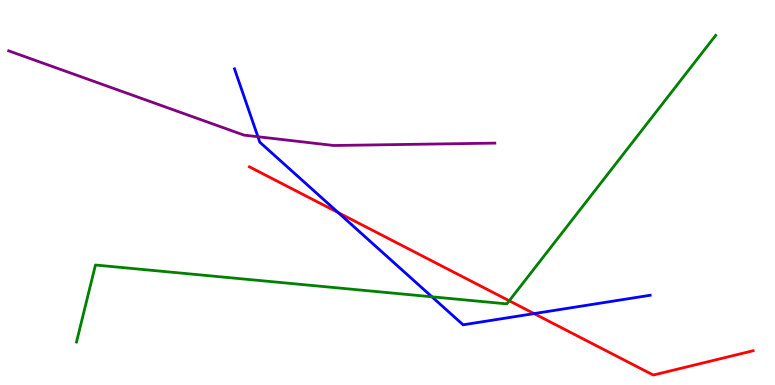[{'lines': ['blue', 'red'], 'intersections': [{'x': 4.36, 'y': 4.48}, {'x': 6.89, 'y': 1.85}]}, {'lines': ['green', 'red'], 'intersections': [{'x': 6.57, 'y': 2.19}]}, {'lines': ['purple', 'red'], 'intersections': []}, {'lines': ['blue', 'green'], 'intersections': [{'x': 5.57, 'y': 2.29}]}, {'lines': ['blue', 'purple'], 'intersections': [{'x': 3.33, 'y': 6.45}]}, {'lines': ['green', 'purple'], 'intersections': []}]